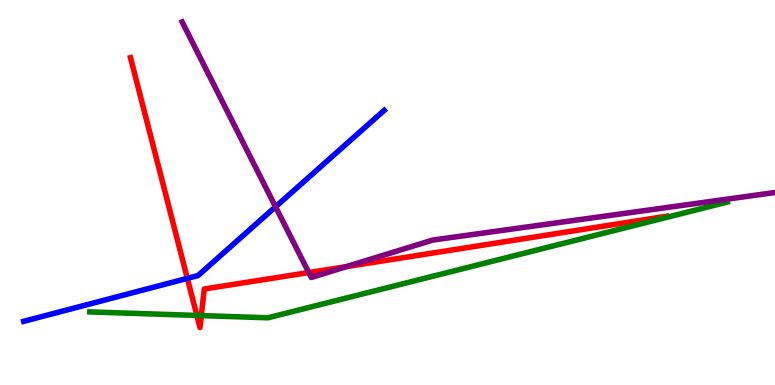[{'lines': ['blue', 'red'], 'intersections': [{'x': 2.42, 'y': 2.77}]}, {'lines': ['green', 'red'], 'intersections': [{'x': 2.54, 'y': 1.81}, {'x': 2.6, 'y': 1.8}]}, {'lines': ['purple', 'red'], 'intersections': [{'x': 3.98, 'y': 2.92}, {'x': 4.47, 'y': 3.07}]}, {'lines': ['blue', 'green'], 'intersections': []}, {'lines': ['blue', 'purple'], 'intersections': [{'x': 3.56, 'y': 4.63}]}, {'lines': ['green', 'purple'], 'intersections': []}]